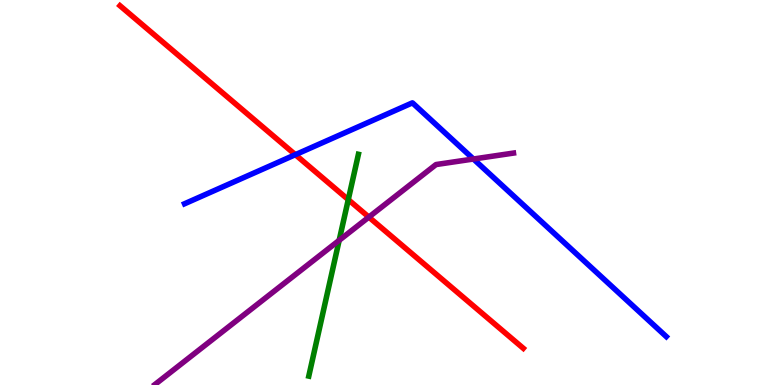[{'lines': ['blue', 'red'], 'intersections': [{'x': 3.81, 'y': 5.98}]}, {'lines': ['green', 'red'], 'intersections': [{'x': 4.49, 'y': 4.81}]}, {'lines': ['purple', 'red'], 'intersections': [{'x': 4.76, 'y': 4.36}]}, {'lines': ['blue', 'green'], 'intersections': []}, {'lines': ['blue', 'purple'], 'intersections': [{'x': 6.11, 'y': 5.87}]}, {'lines': ['green', 'purple'], 'intersections': [{'x': 4.38, 'y': 3.76}]}]